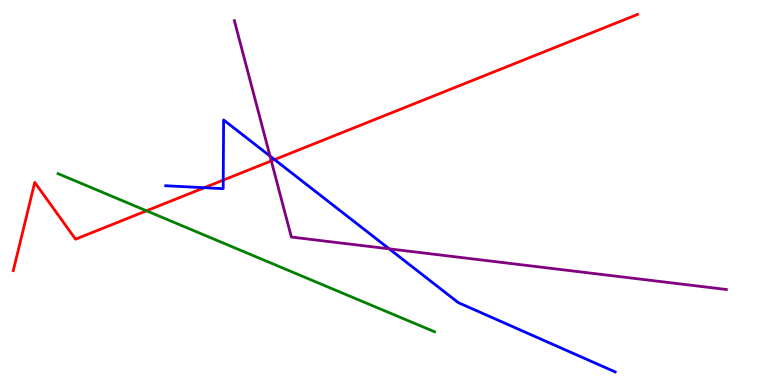[{'lines': ['blue', 'red'], 'intersections': [{'x': 2.64, 'y': 5.12}, {'x': 2.88, 'y': 5.32}, {'x': 3.54, 'y': 5.85}]}, {'lines': ['green', 'red'], 'intersections': [{'x': 1.89, 'y': 4.52}]}, {'lines': ['purple', 'red'], 'intersections': [{'x': 3.5, 'y': 5.82}]}, {'lines': ['blue', 'green'], 'intersections': []}, {'lines': ['blue', 'purple'], 'intersections': [{'x': 3.48, 'y': 5.95}, {'x': 5.02, 'y': 3.54}]}, {'lines': ['green', 'purple'], 'intersections': []}]